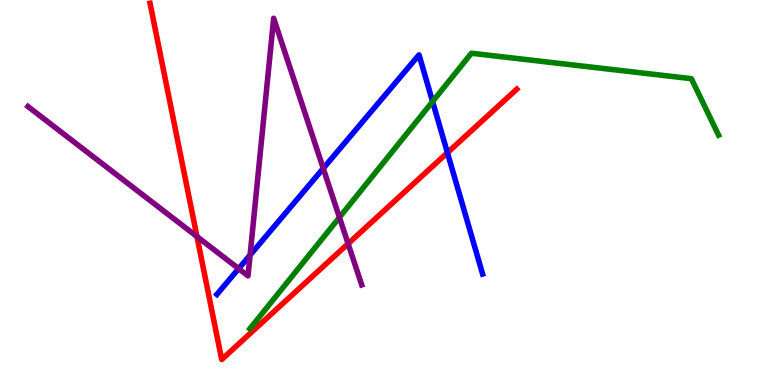[{'lines': ['blue', 'red'], 'intersections': [{'x': 5.77, 'y': 6.03}]}, {'lines': ['green', 'red'], 'intersections': []}, {'lines': ['purple', 'red'], 'intersections': [{'x': 2.54, 'y': 3.86}, {'x': 4.49, 'y': 3.67}]}, {'lines': ['blue', 'green'], 'intersections': [{'x': 5.58, 'y': 7.36}]}, {'lines': ['blue', 'purple'], 'intersections': [{'x': 3.08, 'y': 3.02}, {'x': 3.23, 'y': 3.37}, {'x': 4.17, 'y': 5.63}]}, {'lines': ['green', 'purple'], 'intersections': [{'x': 4.38, 'y': 4.35}]}]